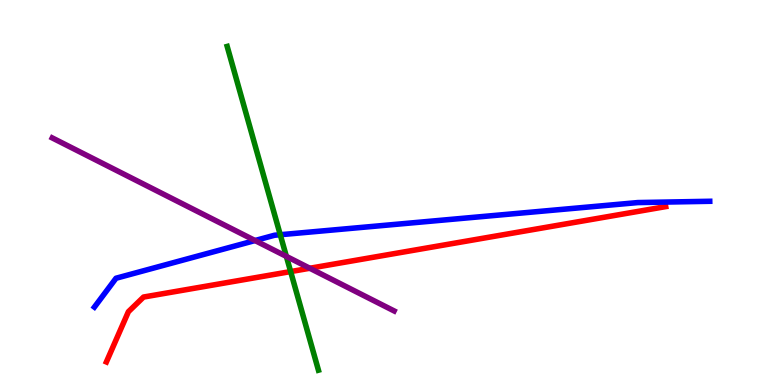[{'lines': ['blue', 'red'], 'intersections': []}, {'lines': ['green', 'red'], 'intersections': [{'x': 3.75, 'y': 2.95}]}, {'lines': ['purple', 'red'], 'intersections': [{'x': 4.0, 'y': 3.03}]}, {'lines': ['blue', 'green'], 'intersections': [{'x': 3.62, 'y': 3.9}]}, {'lines': ['blue', 'purple'], 'intersections': [{'x': 3.29, 'y': 3.75}]}, {'lines': ['green', 'purple'], 'intersections': [{'x': 3.7, 'y': 3.34}]}]